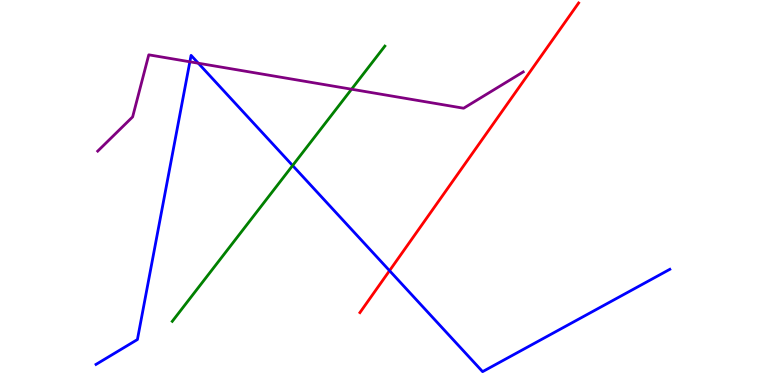[{'lines': ['blue', 'red'], 'intersections': [{'x': 5.03, 'y': 2.97}]}, {'lines': ['green', 'red'], 'intersections': []}, {'lines': ['purple', 'red'], 'intersections': []}, {'lines': ['blue', 'green'], 'intersections': [{'x': 3.78, 'y': 5.7}]}, {'lines': ['blue', 'purple'], 'intersections': [{'x': 2.45, 'y': 8.4}, {'x': 2.56, 'y': 8.36}]}, {'lines': ['green', 'purple'], 'intersections': [{'x': 4.54, 'y': 7.68}]}]